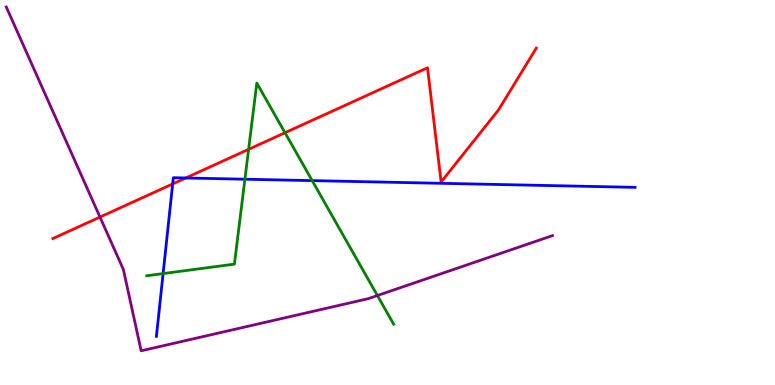[{'lines': ['blue', 'red'], 'intersections': [{'x': 2.23, 'y': 5.22}, {'x': 2.4, 'y': 5.38}]}, {'lines': ['green', 'red'], 'intersections': [{'x': 3.21, 'y': 6.12}, {'x': 3.68, 'y': 6.55}]}, {'lines': ['purple', 'red'], 'intersections': [{'x': 1.29, 'y': 4.36}]}, {'lines': ['blue', 'green'], 'intersections': [{'x': 2.1, 'y': 2.89}, {'x': 3.16, 'y': 5.35}, {'x': 4.03, 'y': 5.31}]}, {'lines': ['blue', 'purple'], 'intersections': []}, {'lines': ['green', 'purple'], 'intersections': [{'x': 4.87, 'y': 2.32}]}]